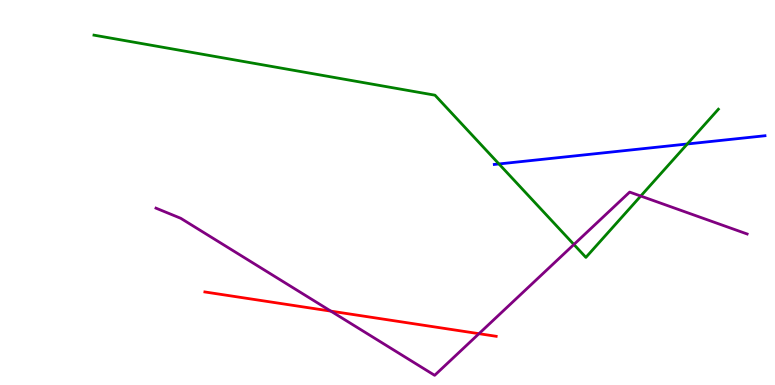[{'lines': ['blue', 'red'], 'intersections': []}, {'lines': ['green', 'red'], 'intersections': []}, {'lines': ['purple', 'red'], 'intersections': [{'x': 4.27, 'y': 1.92}, {'x': 6.18, 'y': 1.33}]}, {'lines': ['blue', 'green'], 'intersections': [{'x': 6.44, 'y': 5.74}, {'x': 8.87, 'y': 6.26}]}, {'lines': ['blue', 'purple'], 'intersections': []}, {'lines': ['green', 'purple'], 'intersections': [{'x': 7.41, 'y': 3.65}, {'x': 8.27, 'y': 4.91}]}]